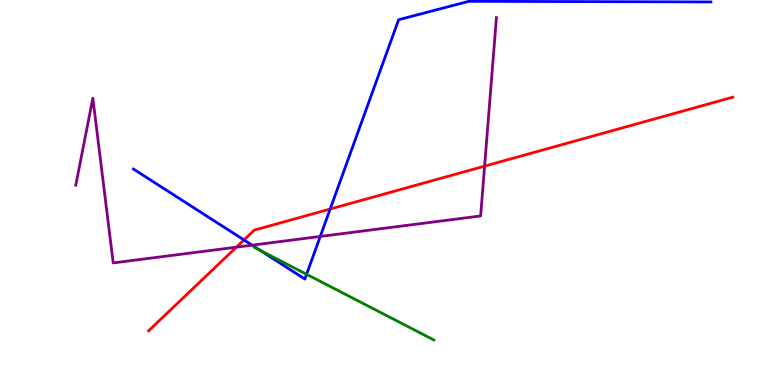[{'lines': ['blue', 'red'], 'intersections': [{'x': 3.15, 'y': 3.77}, {'x': 4.26, 'y': 4.57}]}, {'lines': ['green', 'red'], 'intersections': []}, {'lines': ['purple', 'red'], 'intersections': [{'x': 3.05, 'y': 3.58}, {'x': 6.25, 'y': 5.68}]}, {'lines': ['blue', 'green'], 'intersections': [{'x': 3.36, 'y': 3.5}, {'x': 3.96, 'y': 2.88}]}, {'lines': ['blue', 'purple'], 'intersections': [{'x': 3.25, 'y': 3.63}, {'x': 4.13, 'y': 3.86}]}, {'lines': ['green', 'purple'], 'intersections': []}]